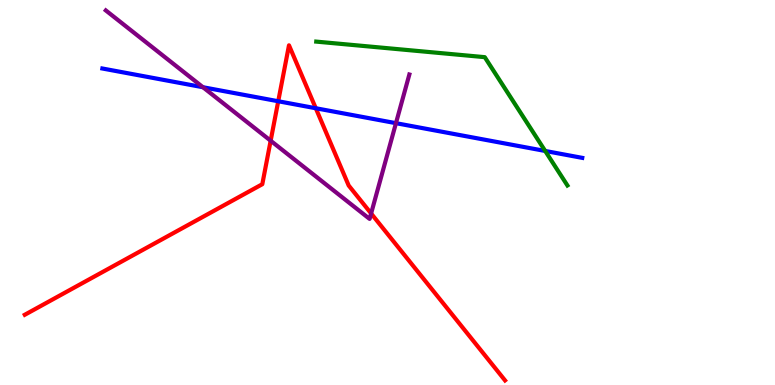[{'lines': ['blue', 'red'], 'intersections': [{'x': 3.59, 'y': 7.37}, {'x': 4.07, 'y': 7.19}]}, {'lines': ['green', 'red'], 'intersections': []}, {'lines': ['purple', 'red'], 'intersections': [{'x': 3.49, 'y': 6.35}, {'x': 4.79, 'y': 4.46}]}, {'lines': ['blue', 'green'], 'intersections': [{'x': 7.03, 'y': 6.08}]}, {'lines': ['blue', 'purple'], 'intersections': [{'x': 2.62, 'y': 7.73}, {'x': 5.11, 'y': 6.8}]}, {'lines': ['green', 'purple'], 'intersections': []}]